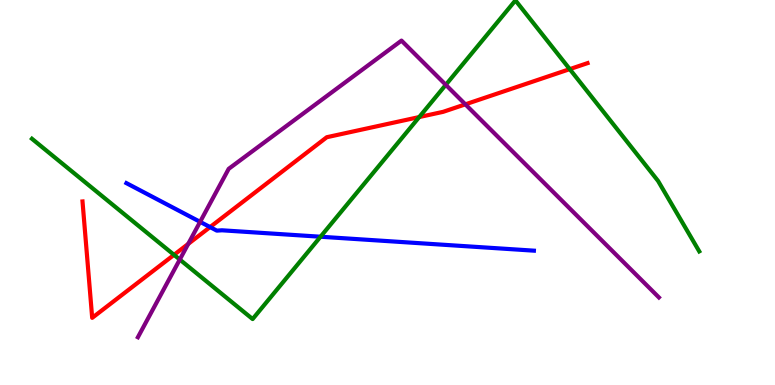[{'lines': ['blue', 'red'], 'intersections': [{'x': 2.71, 'y': 4.1}]}, {'lines': ['green', 'red'], 'intersections': [{'x': 2.25, 'y': 3.38}, {'x': 5.41, 'y': 6.96}, {'x': 7.35, 'y': 8.2}]}, {'lines': ['purple', 'red'], 'intersections': [{'x': 2.43, 'y': 3.66}, {'x': 6.0, 'y': 7.29}]}, {'lines': ['blue', 'green'], 'intersections': [{'x': 4.14, 'y': 3.85}]}, {'lines': ['blue', 'purple'], 'intersections': [{'x': 2.58, 'y': 4.24}]}, {'lines': ['green', 'purple'], 'intersections': [{'x': 2.32, 'y': 3.26}, {'x': 5.75, 'y': 7.8}]}]